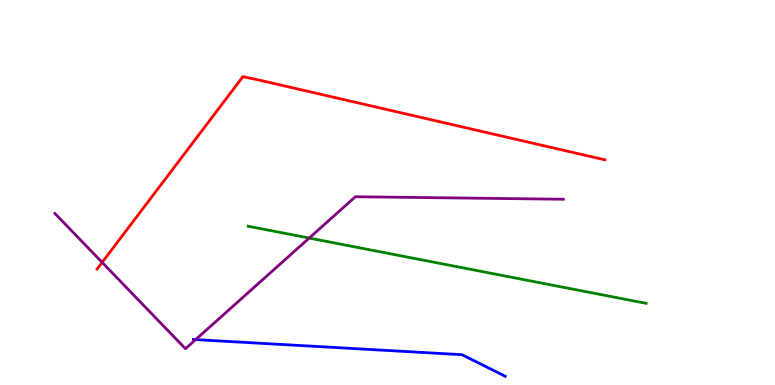[{'lines': ['blue', 'red'], 'intersections': []}, {'lines': ['green', 'red'], 'intersections': []}, {'lines': ['purple', 'red'], 'intersections': [{'x': 1.32, 'y': 3.18}]}, {'lines': ['blue', 'green'], 'intersections': []}, {'lines': ['blue', 'purple'], 'intersections': [{'x': 2.52, 'y': 1.18}]}, {'lines': ['green', 'purple'], 'intersections': [{'x': 3.99, 'y': 3.82}]}]